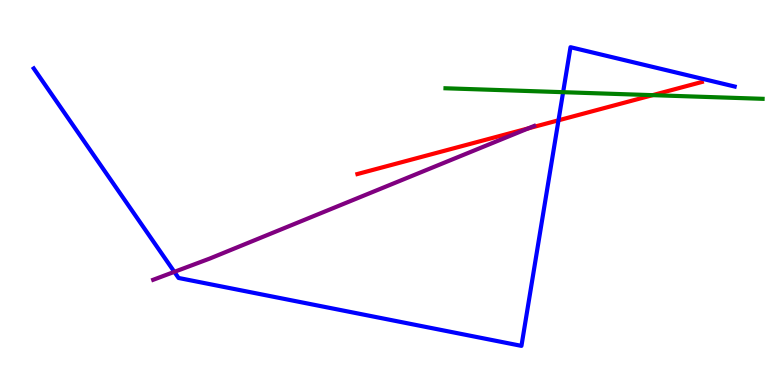[{'lines': ['blue', 'red'], 'intersections': [{'x': 7.21, 'y': 6.88}]}, {'lines': ['green', 'red'], 'intersections': [{'x': 8.42, 'y': 7.53}]}, {'lines': ['purple', 'red'], 'intersections': [{'x': 6.82, 'y': 6.67}]}, {'lines': ['blue', 'green'], 'intersections': [{'x': 7.27, 'y': 7.61}]}, {'lines': ['blue', 'purple'], 'intersections': [{'x': 2.25, 'y': 2.94}]}, {'lines': ['green', 'purple'], 'intersections': []}]